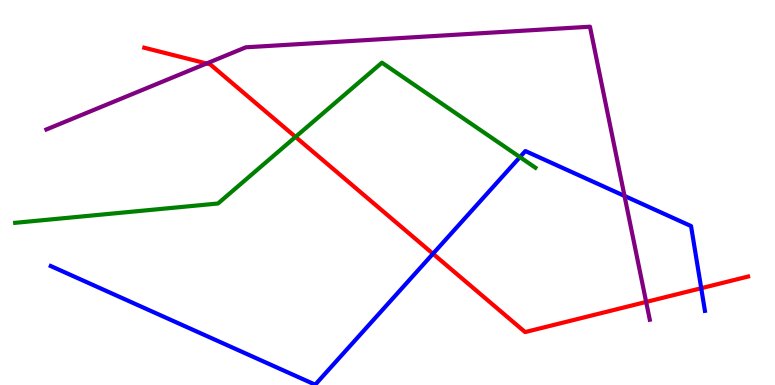[{'lines': ['blue', 'red'], 'intersections': [{'x': 5.59, 'y': 3.41}, {'x': 9.05, 'y': 2.51}]}, {'lines': ['green', 'red'], 'intersections': [{'x': 3.81, 'y': 6.44}]}, {'lines': ['purple', 'red'], 'intersections': [{'x': 2.67, 'y': 8.35}, {'x': 8.34, 'y': 2.16}]}, {'lines': ['blue', 'green'], 'intersections': [{'x': 6.71, 'y': 5.92}]}, {'lines': ['blue', 'purple'], 'intersections': [{'x': 8.06, 'y': 4.91}]}, {'lines': ['green', 'purple'], 'intersections': []}]